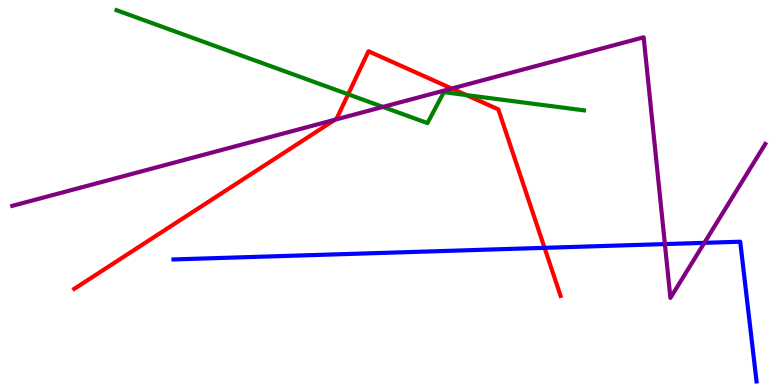[{'lines': ['blue', 'red'], 'intersections': [{'x': 7.03, 'y': 3.56}]}, {'lines': ['green', 'red'], 'intersections': [{'x': 4.49, 'y': 7.55}, {'x': 6.02, 'y': 7.53}]}, {'lines': ['purple', 'red'], 'intersections': [{'x': 4.32, 'y': 6.89}, {'x': 5.83, 'y': 7.7}]}, {'lines': ['blue', 'green'], 'intersections': []}, {'lines': ['blue', 'purple'], 'intersections': [{'x': 8.58, 'y': 3.66}, {'x': 9.09, 'y': 3.69}]}, {'lines': ['green', 'purple'], 'intersections': [{'x': 4.94, 'y': 7.22}]}]